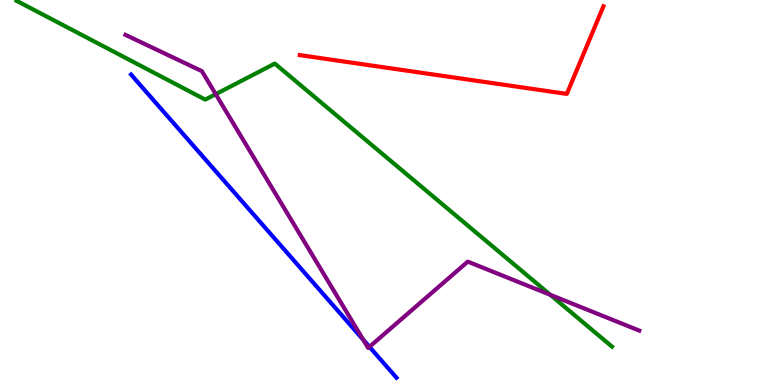[{'lines': ['blue', 'red'], 'intersections': []}, {'lines': ['green', 'red'], 'intersections': []}, {'lines': ['purple', 'red'], 'intersections': []}, {'lines': ['blue', 'green'], 'intersections': []}, {'lines': ['blue', 'purple'], 'intersections': [{'x': 4.69, 'y': 1.17}, {'x': 4.77, 'y': 0.991}]}, {'lines': ['green', 'purple'], 'intersections': [{'x': 2.78, 'y': 7.55}, {'x': 7.1, 'y': 2.34}]}]